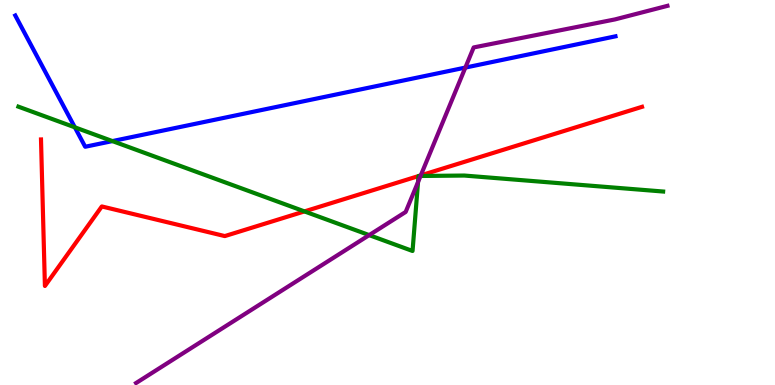[{'lines': ['blue', 'red'], 'intersections': []}, {'lines': ['green', 'red'], 'intersections': [{'x': 3.93, 'y': 4.51}, {'x': 5.4, 'y': 5.43}, {'x': 5.4, 'y': 5.43}]}, {'lines': ['purple', 'red'], 'intersections': [{'x': 5.43, 'y': 5.45}]}, {'lines': ['blue', 'green'], 'intersections': [{'x': 0.966, 'y': 6.69}, {'x': 1.45, 'y': 6.34}]}, {'lines': ['blue', 'purple'], 'intersections': [{'x': 6.0, 'y': 8.24}]}, {'lines': ['green', 'purple'], 'intersections': [{'x': 4.76, 'y': 3.89}, {'x': 5.39, 'y': 5.27}, {'x': 5.43, 'y': 5.43}]}]